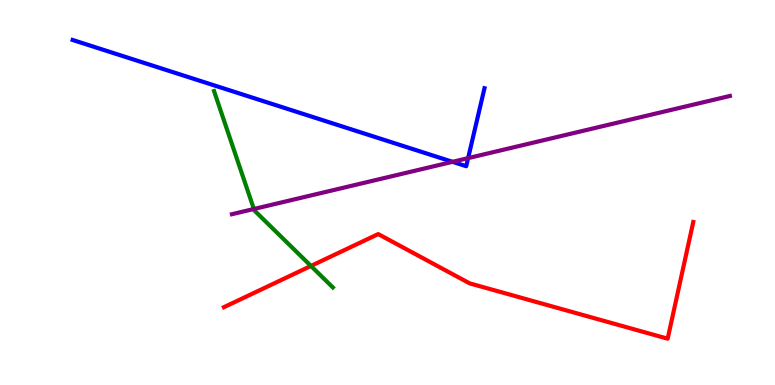[{'lines': ['blue', 'red'], 'intersections': []}, {'lines': ['green', 'red'], 'intersections': [{'x': 4.01, 'y': 3.09}]}, {'lines': ['purple', 'red'], 'intersections': []}, {'lines': ['blue', 'green'], 'intersections': []}, {'lines': ['blue', 'purple'], 'intersections': [{'x': 5.84, 'y': 5.8}, {'x': 6.04, 'y': 5.89}]}, {'lines': ['green', 'purple'], 'intersections': [{'x': 3.28, 'y': 4.57}]}]